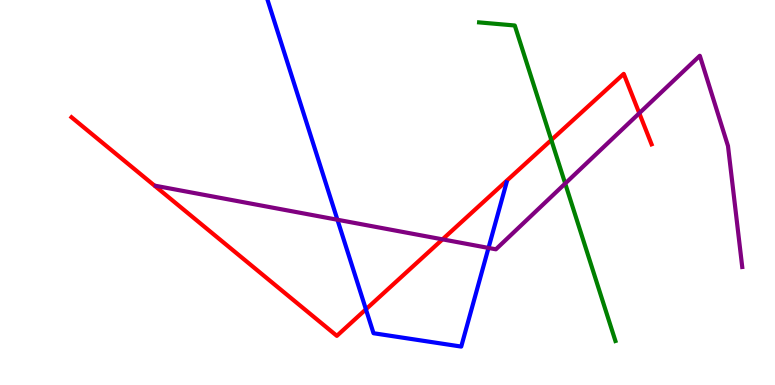[{'lines': ['blue', 'red'], 'intersections': [{'x': 4.72, 'y': 1.97}]}, {'lines': ['green', 'red'], 'intersections': [{'x': 7.11, 'y': 6.36}]}, {'lines': ['purple', 'red'], 'intersections': [{'x': 5.71, 'y': 3.78}, {'x': 8.25, 'y': 7.06}]}, {'lines': ['blue', 'green'], 'intersections': []}, {'lines': ['blue', 'purple'], 'intersections': [{'x': 4.35, 'y': 4.29}, {'x': 6.3, 'y': 3.56}]}, {'lines': ['green', 'purple'], 'intersections': [{'x': 7.29, 'y': 5.23}]}]